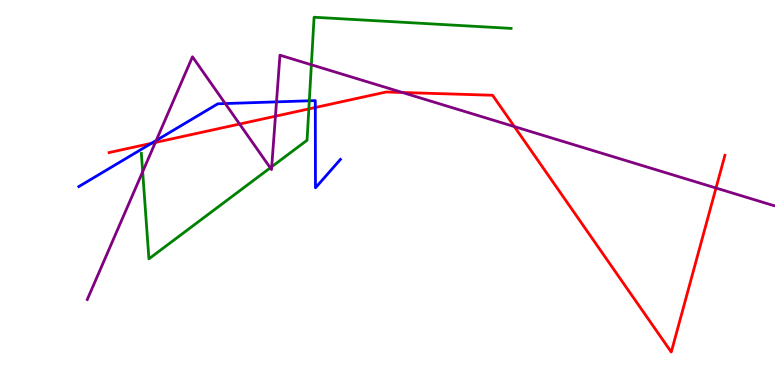[{'lines': ['blue', 'red'], 'intersections': [{'x': 1.95, 'y': 6.28}, {'x': 4.07, 'y': 7.21}]}, {'lines': ['green', 'red'], 'intersections': [{'x': 3.99, 'y': 7.17}]}, {'lines': ['purple', 'red'], 'intersections': [{'x': 2.0, 'y': 6.3}, {'x': 3.09, 'y': 6.78}, {'x': 3.55, 'y': 6.98}, {'x': 5.19, 'y': 7.6}, {'x': 6.64, 'y': 6.71}, {'x': 9.24, 'y': 5.12}]}, {'lines': ['blue', 'green'], 'intersections': [{'x': 3.99, 'y': 7.38}]}, {'lines': ['blue', 'purple'], 'intersections': [{'x': 2.02, 'y': 6.35}, {'x': 2.91, 'y': 7.31}, {'x': 3.57, 'y': 7.35}]}, {'lines': ['green', 'purple'], 'intersections': [{'x': 1.84, 'y': 5.54}, {'x': 3.49, 'y': 5.64}, {'x': 3.51, 'y': 5.67}, {'x': 4.02, 'y': 8.32}]}]